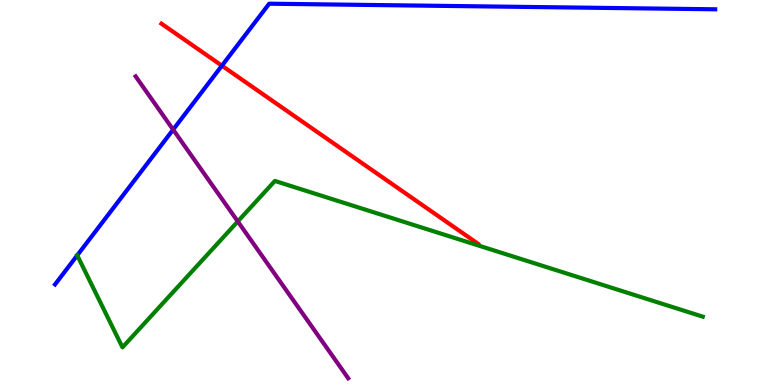[{'lines': ['blue', 'red'], 'intersections': [{'x': 2.86, 'y': 8.29}]}, {'lines': ['green', 'red'], 'intersections': []}, {'lines': ['purple', 'red'], 'intersections': []}, {'lines': ['blue', 'green'], 'intersections': [{'x': 0.997, 'y': 3.37}]}, {'lines': ['blue', 'purple'], 'intersections': [{'x': 2.23, 'y': 6.63}]}, {'lines': ['green', 'purple'], 'intersections': [{'x': 3.07, 'y': 4.25}]}]